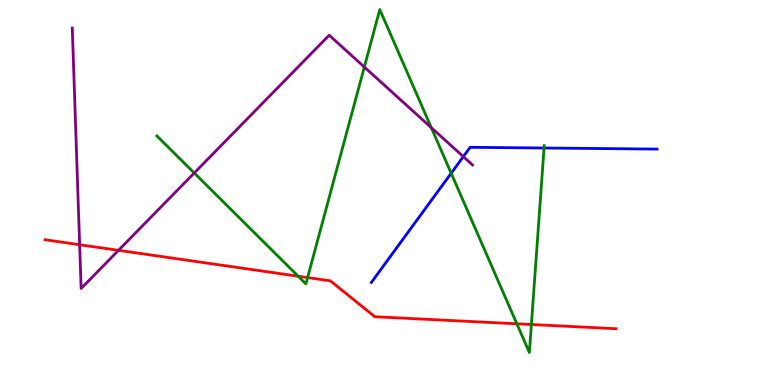[{'lines': ['blue', 'red'], 'intersections': []}, {'lines': ['green', 'red'], 'intersections': [{'x': 3.85, 'y': 2.83}, {'x': 3.97, 'y': 2.79}, {'x': 6.67, 'y': 1.59}, {'x': 6.86, 'y': 1.57}]}, {'lines': ['purple', 'red'], 'intersections': [{'x': 1.03, 'y': 3.64}, {'x': 1.53, 'y': 3.5}]}, {'lines': ['blue', 'green'], 'intersections': [{'x': 5.82, 'y': 5.5}, {'x': 7.02, 'y': 6.16}]}, {'lines': ['blue', 'purple'], 'intersections': [{'x': 5.98, 'y': 5.93}]}, {'lines': ['green', 'purple'], 'intersections': [{'x': 2.51, 'y': 5.51}, {'x': 4.7, 'y': 8.26}, {'x': 5.56, 'y': 6.68}]}]